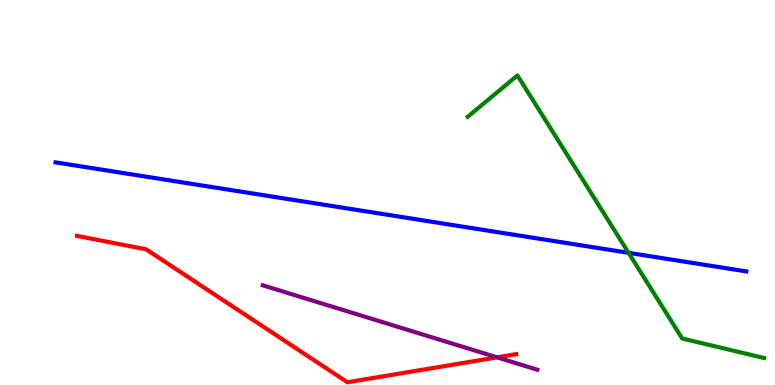[{'lines': ['blue', 'red'], 'intersections': []}, {'lines': ['green', 'red'], 'intersections': []}, {'lines': ['purple', 'red'], 'intersections': [{'x': 6.41, 'y': 0.718}]}, {'lines': ['blue', 'green'], 'intersections': [{'x': 8.11, 'y': 3.43}]}, {'lines': ['blue', 'purple'], 'intersections': []}, {'lines': ['green', 'purple'], 'intersections': []}]